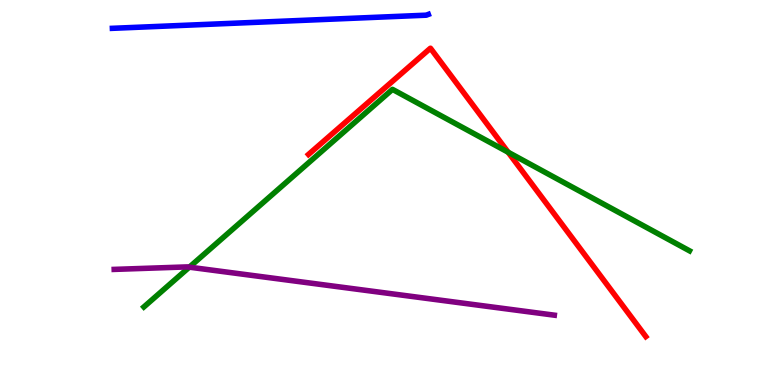[{'lines': ['blue', 'red'], 'intersections': []}, {'lines': ['green', 'red'], 'intersections': [{'x': 6.56, 'y': 6.05}]}, {'lines': ['purple', 'red'], 'intersections': []}, {'lines': ['blue', 'green'], 'intersections': []}, {'lines': ['blue', 'purple'], 'intersections': []}, {'lines': ['green', 'purple'], 'intersections': [{'x': 2.44, 'y': 3.06}]}]